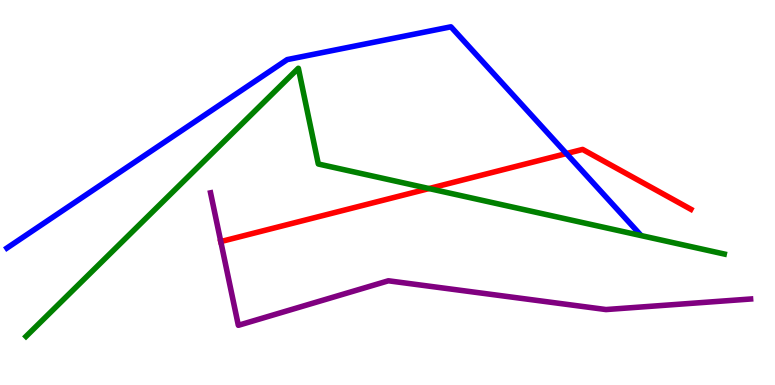[{'lines': ['blue', 'red'], 'intersections': [{'x': 7.31, 'y': 6.01}]}, {'lines': ['green', 'red'], 'intersections': [{'x': 5.54, 'y': 5.1}]}, {'lines': ['purple', 'red'], 'intersections': [{'x': 2.85, 'y': 3.73}]}, {'lines': ['blue', 'green'], 'intersections': []}, {'lines': ['blue', 'purple'], 'intersections': []}, {'lines': ['green', 'purple'], 'intersections': []}]